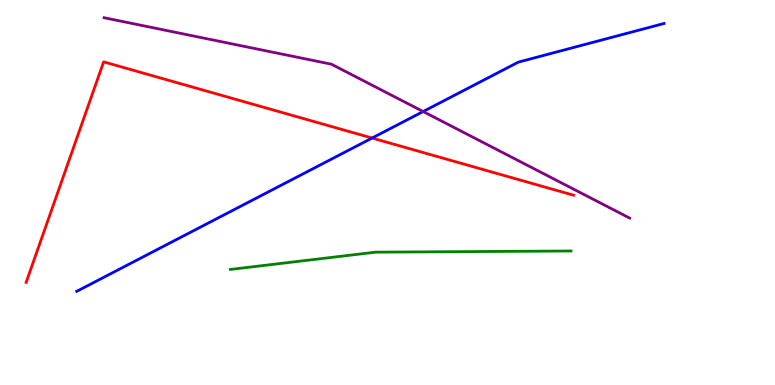[{'lines': ['blue', 'red'], 'intersections': [{'x': 4.8, 'y': 6.41}]}, {'lines': ['green', 'red'], 'intersections': []}, {'lines': ['purple', 'red'], 'intersections': []}, {'lines': ['blue', 'green'], 'intersections': []}, {'lines': ['blue', 'purple'], 'intersections': [{'x': 5.46, 'y': 7.1}]}, {'lines': ['green', 'purple'], 'intersections': []}]